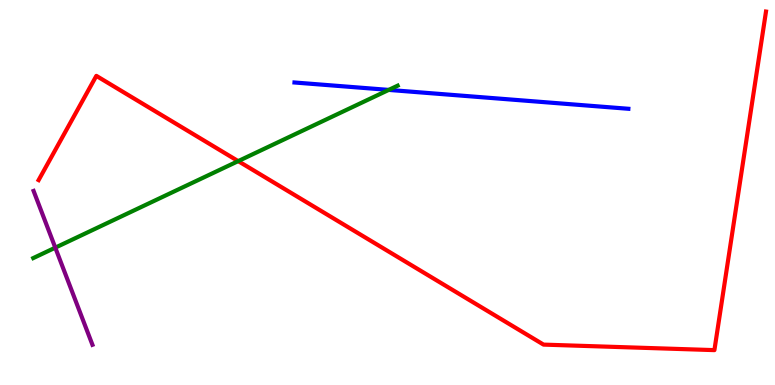[{'lines': ['blue', 'red'], 'intersections': []}, {'lines': ['green', 'red'], 'intersections': [{'x': 3.07, 'y': 5.82}]}, {'lines': ['purple', 'red'], 'intersections': []}, {'lines': ['blue', 'green'], 'intersections': [{'x': 5.02, 'y': 7.66}]}, {'lines': ['blue', 'purple'], 'intersections': []}, {'lines': ['green', 'purple'], 'intersections': [{'x': 0.713, 'y': 3.57}]}]